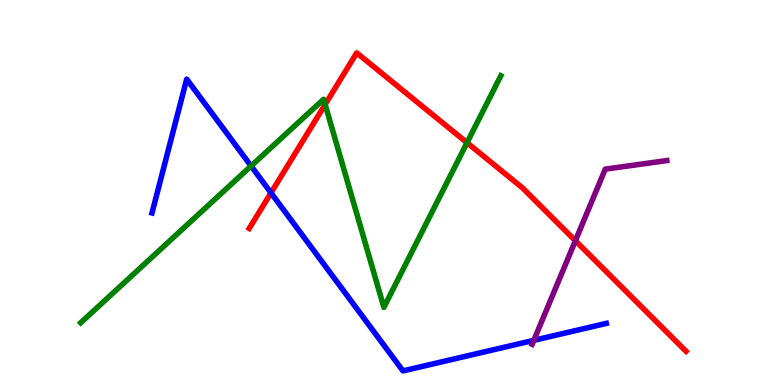[{'lines': ['blue', 'red'], 'intersections': [{'x': 3.5, 'y': 4.99}]}, {'lines': ['green', 'red'], 'intersections': [{'x': 4.2, 'y': 7.29}, {'x': 6.03, 'y': 6.29}]}, {'lines': ['purple', 'red'], 'intersections': [{'x': 7.42, 'y': 3.75}]}, {'lines': ['blue', 'green'], 'intersections': [{'x': 3.24, 'y': 5.69}]}, {'lines': ['blue', 'purple'], 'intersections': [{'x': 6.89, 'y': 1.16}]}, {'lines': ['green', 'purple'], 'intersections': []}]